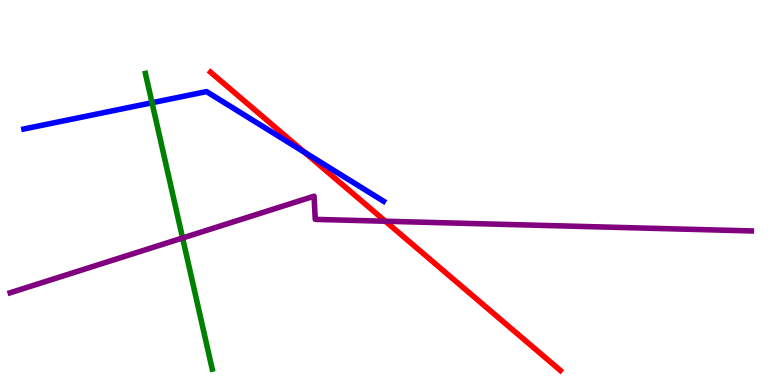[{'lines': ['blue', 'red'], 'intersections': [{'x': 3.93, 'y': 6.05}]}, {'lines': ['green', 'red'], 'intersections': []}, {'lines': ['purple', 'red'], 'intersections': [{'x': 4.97, 'y': 4.25}]}, {'lines': ['blue', 'green'], 'intersections': [{'x': 1.96, 'y': 7.33}]}, {'lines': ['blue', 'purple'], 'intersections': []}, {'lines': ['green', 'purple'], 'intersections': [{'x': 2.36, 'y': 3.82}]}]